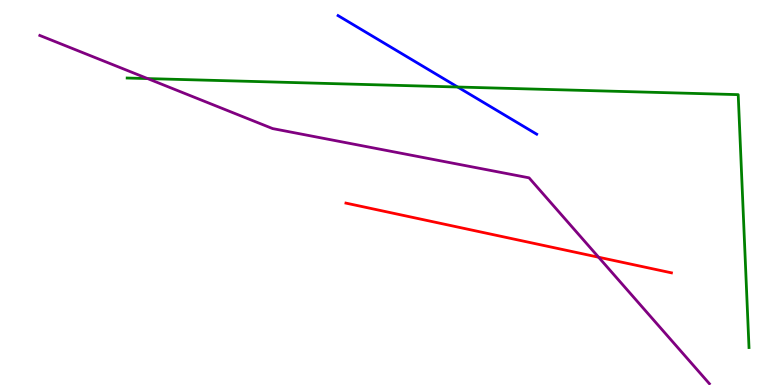[{'lines': ['blue', 'red'], 'intersections': []}, {'lines': ['green', 'red'], 'intersections': []}, {'lines': ['purple', 'red'], 'intersections': [{'x': 7.72, 'y': 3.32}]}, {'lines': ['blue', 'green'], 'intersections': [{'x': 5.91, 'y': 7.74}]}, {'lines': ['blue', 'purple'], 'intersections': []}, {'lines': ['green', 'purple'], 'intersections': [{'x': 1.9, 'y': 7.96}]}]